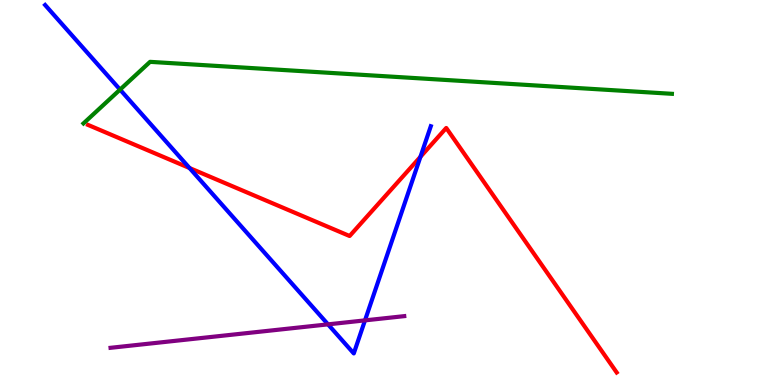[{'lines': ['blue', 'red'], 'intersections': [{'x': 2.45, 'y': 5.64}, {'x': 5.43, 'y': 5.93}]}, {'lines': ['green', 'red'], 'intersections': []}, {'lines': ['purple', 'red'], 'intersections': []}, {'lines': ['blue', 'green'], 'intersections': [{'x': 1.55, 'y': 7.67}]}, {'lines': ['blue', 'purple'], 'intersections': [{'x': 4.23, 'y': 1.58}, {'x': 4.71, 'y': 1.68}]}, {'lines': ['green', 'purple'], 'intersections': []}]